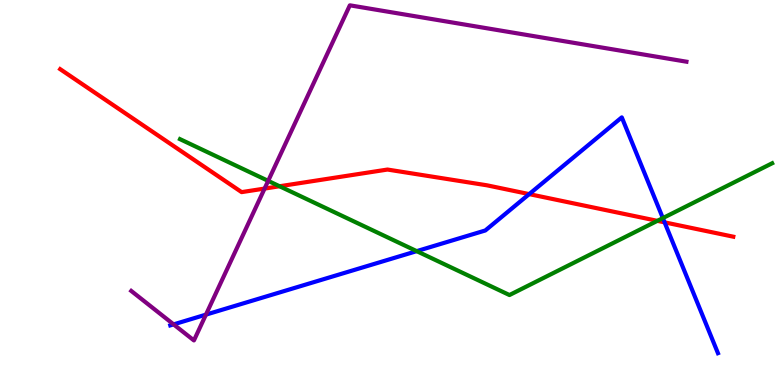[{'lines': ['blue', 'red'], 'intersections': [{'x': 6.83, 'y': 4.96}, {'x': 8.58, 'y': 4.22}]}, {'lines': ['green', 'red'], 'intersections': [{'x': 3.61, 'y': 5.16}, {'x': 8.48, 'y': 4.26}]}, {'lines': ['purple', 'red'], 'intersections': [{'x': 3.41, 'y': 5.1}]}, {'lines': ['blue', 'green'], 'intersections': [{'x': 5.38, 'y': 3.48}, {'x': 8.55, 'y': 4.34}]}, {'lines': ['blue', 'purple'], 'intersections': [{'x': 2.24, 'y': 1.57}, {'x': 2.66, 'y': 1.83}]}, {'lines': ['green', 'purple'], 'intersections': [{'x': 3.46, 'y': 5.3}]}]